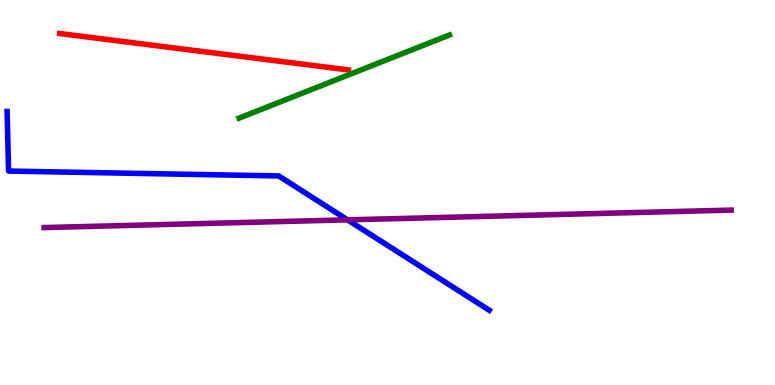[{'lines': ['blue', 'red'], 'intersections': []}, {'lines': ['green', 'red'], 'intersections': []}, {'lines': ['purple', 'red'], 'intersections': []}, {'lines': ['blue', 'green'], 'intersections': []}, {'lines': ['blue', 'purple'], 'intersections': [{'x': 4.48, 'y': 4.29}]}, {'lines': ['green', 'purple'], 'intersections': []}]